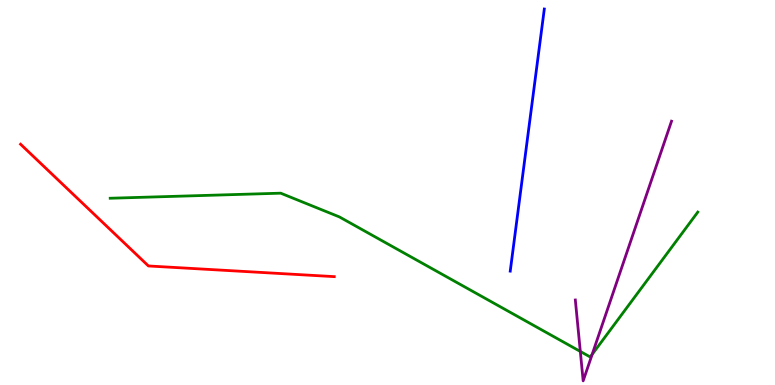[{'lines': ['blue', 'red'], 'intersections': []}, {'lines': ['green', 'red'], 'intersections': []}, {'lines': ['purple', 'red'], 'intersections': []}, {'lines': ['blue', 'green'], 'intersections': []}, {'lines': ['blue', 'purple'], 'intersections': []}, {'lines': ['green', 'purple'], 'intersections': [{'x': 7.49, 'y': 0.871}, {'x': 7.64, 'y': 0.796}]}]